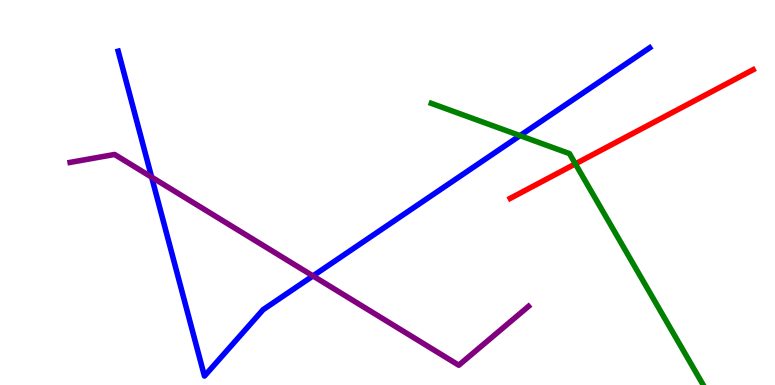[{'lines': ['blue', 'red'], 'intersections': []}, {'lines': ['green', 'red'], 'intersections': [{'x': 7.42, 'y': 5.74}]}, {'lines': ['purple', 'red'], 'intersections': []}, {'lines': ['blue', 'green'], 'intersections': [{'x': 6.71, 'y': 6.48}]}, {'lines': ['blue', 'purple'], 'intersections': [{'x': 1.96, 'y': 5.4}, {'x': 4.04, 'y': 2.83}]}, {'lines': ['green', 'purple'], 'intersections': []}]